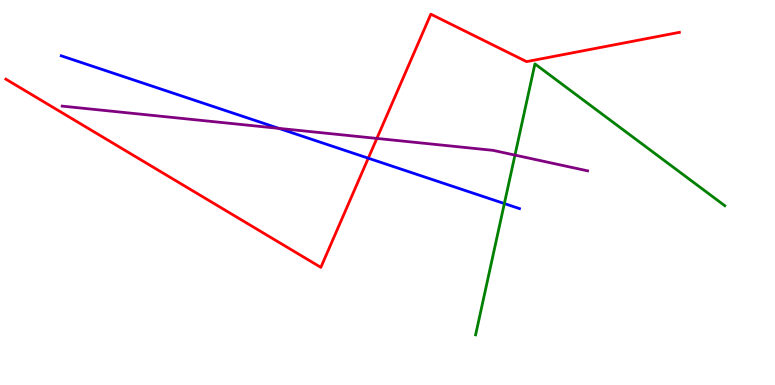[{'lines': ['blue', 'red'], 'intersections': [{'x': 4.75, 'y': 5.89}]}, {'lines': ['green', 'red'], 'intersections': []}, {'lines': ['purple', 'red'], 'intersections': [{'x': 4.86, 'y': 6.4}]}, {'lines': ['blue', 'green'], 'intersections': [{'x': 6.51, 'y': 4.71}]}, {'lines': ['blue', 'purple'], 'intersections': [{'x': 3.6, 'y': 6.67}]}, {'lines': ['green', 'purple'], 'intersections': [{'x': 6.64, 'y': 5.97}]}]